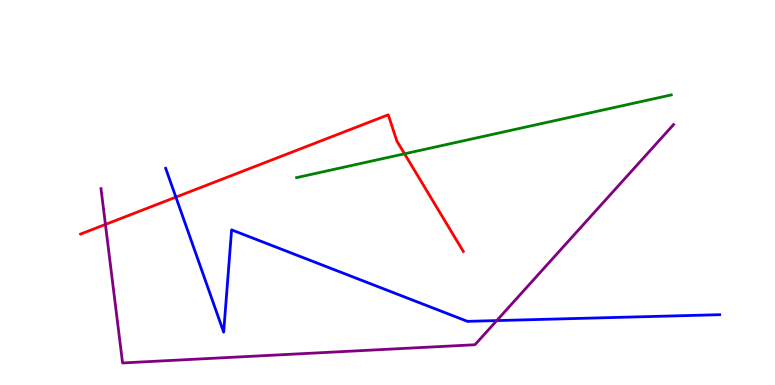[{'lines': ['blue', 'red'], 'intersections': [{'x': 2.27, 'y': 4.88}]}, {'lines': ['green', 'red'], 'intersections': [{'x': 5.22, 'y': 6.01}]}, {'lines': ['purple', 'red'], 'intersections': [{'x': 1.36, 'y': 4.17}]}, {'lines': ['blue', 'green'], 'intersections': []}, {'lines': ['blue', 'purple'], 'intersections': [{'x': 6.41, 'y': 1.67}]}, {'lines': ['green', 'purple'], 'intersections': []}]